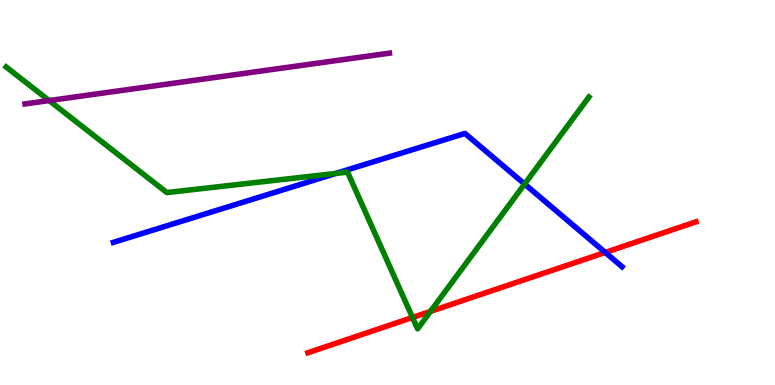[{'lines': ['blue', 'red'], 'intersections': [{'x': 7.81, 'y': 3.44}]}, {'lines': ['green', 'red'], 'intersections': [{'x': 5.32, 'y': 1.75}, {'x': 5.55, 'y': 1.91}]}, {'lines': ['purple', 'red'], 'intersections': []}, {'lines': ['blue', 'green'], 'intersections': [{'x': 4.33, 'y': 5.5}, {'x': 6.77, 'y': 5.22}]}, {'lines': ['blue', 'purple'], 'intersections': []}, {'lines': ['green', 'purple'], 'intersections': [{'x': 0.634, 'y': 7.39}]}]